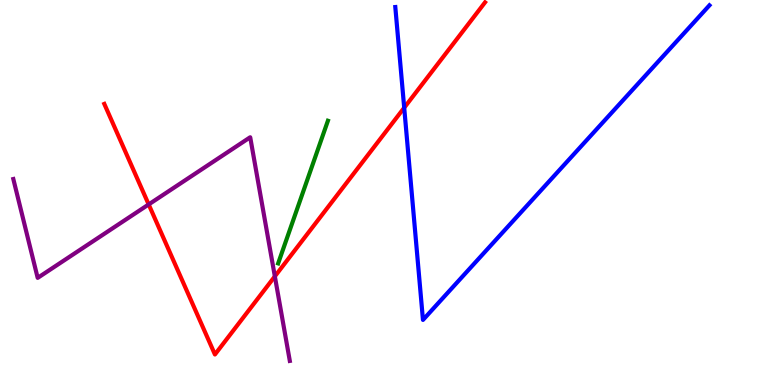[{'lines': ['blue', 'red'], 'intersections': [{'x': 5.22, 'y': 7.2}]}, {'lines': ['green', 'red'], 'intersections': []}, {'lines': ['purple', 'red'], 'intersections': [{'x': 1.92, 'y': 4.69}, {'x': 3.55, 'y': 2.82}]}, {'lines': ['blue', 'green'], 'intersections': []}, {'lines': ['blue', 'purple'], 'intersections': []}, {'lines': ['green', 'purple'], 'intersections': []}]